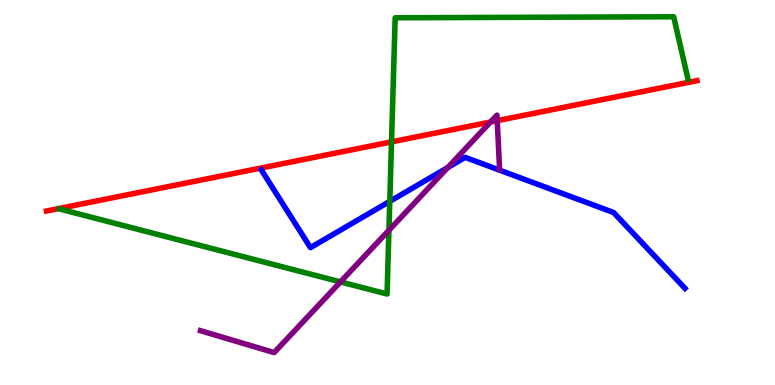[{'lines': ['blue', 'red'], 'intersections': []}, {'lines': ['green', 'red'], 'intersections': [{'x': 5.05, 'y': 6.32}]}, {'lines': ['purple', 'red'], 'intersections': [{'x': 6.33, 'y': 6.83}, {'x': 6.42, 'y': 6.87}]}, {'lines': ['blue', 'green'], 'intersections': [{'x': 5.03, 'y': 4.77}]}, {'lines': ['blue', 'purple'], 'intersections': [{'x': 5.78, 'y': 5.65}]}, {'lines': ['green', 'purple'], 'intersections': [{'x': 4.39, 'y': 2.68}, {'x': 5.02, 'y': 4.02}]}]